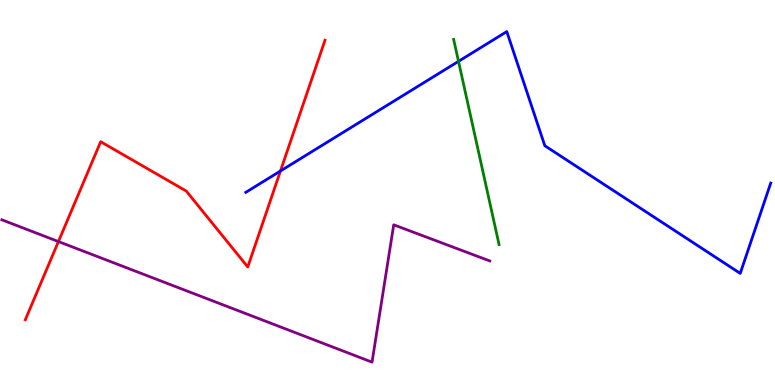[{'lines': ['blue', 'red'], 'intersections': [{'x': 3.62, 'y': 5.56}]}, {'lines': ['green', 'red'], 'intersections': []}, {'lines': ['purple', 'red'], 'intersections': [{'x': 0.754, 'y': 3.73}]}, {'lines': ['blue', 'green'], 'intersections': [{'x': 5.92, 'y': 8.41}]}, {'lines': ['blue', 'purple'], 'intersections': []}, {'lines': ['green', 'purple'], 'intersections': []}]